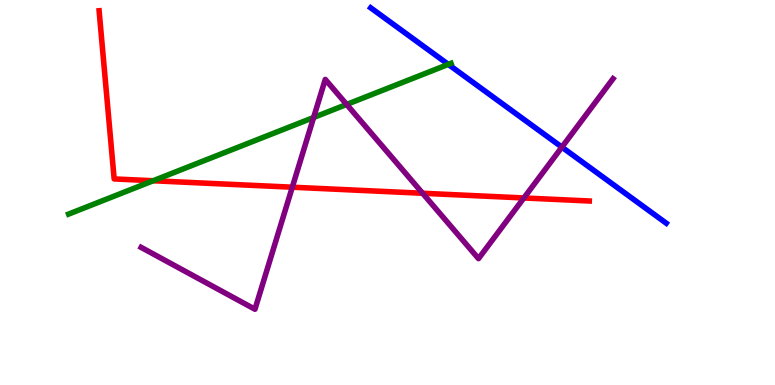[{'lines': ['blue', 'red'], 'intersections': []}, {'lines': ['green', 'red'], 'intersections': [{'x': 1.98, 'y': 5.31}]}, {'lines': ['purple', 'red'], 'intersections': [{'x': 3.77, 'y': 5.14}, {'x': 5.45, 'y': 4.98}, {'x': 6.76, 'y': 4.86}]}, {'lines': ['blue', 'green'], 'intersections': [{'x': 5.78, 'y': 8.33}]}, {'lines': ['blue', 'purple'], 'intersections': [{'x': 7.25, 'y': 6.18}]}, {'lines': ['green', 'purple'], 'intersections': [{'x': 4.05, 'y': 6.95}, {'x': 4.47, 'y': 7.29}]}]